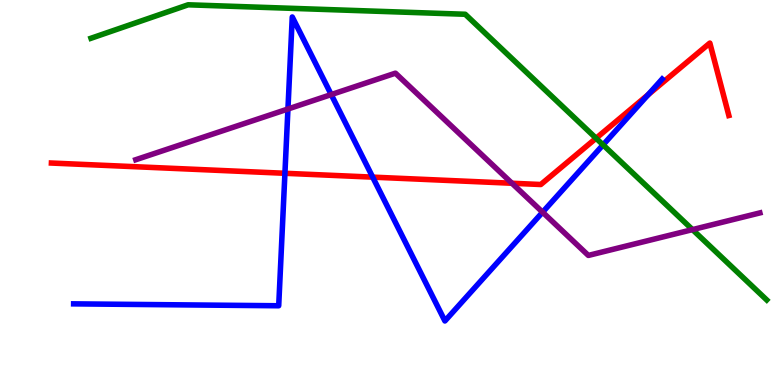[{'lines': ['blue', 'red'], 'intersections': [{'x': 3.68, 'y': 5.5}, {'x': 4.81, 'y': 5.4}, {'x': 8.36, 'y': 7.54}]}, {'lines': ['green', 'red'], 'intersections': [{'x': 7.69, 'y': 6.41}]}, {'lines': ['purple', 'red'], 'intersections': [{'x': 6.61, 'y': 5.24}]}, {'lines': ['blue', 'green'], 'intersections': [{'x': 7.78, 'y': 6.24}]}, {'lines': ['blue', 'purple'], 'intersections': [{'x': 3.72, 'y': 7.17}, {'x': 4.27, 'y': 7.54}, {'x': 7.0, 'y': 4.49}]}, {'lines': ['green', 'purple'], 'intersections': [{'x': 8.94, 'y': 4.04}]}]